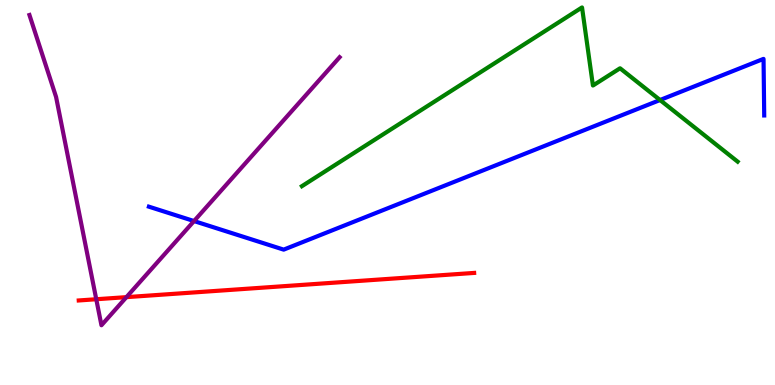[{'lines': ['blue', 'red'], 'intersections': []}, {'lines': ['green', 'red'], 'intersections': []}, {'lines': ['purple', 'red'], 'intersections': [{'x': 1.24, 'y': 2.23}, {'x': 1.63, 'y': 2.28}]}, {'lines': ['blue', 'green'], 'intersections': [{'x': 8.52, 'y': 7.4}]}, {'lines': ['blue', 'purple'], 'intersections': [{'x': 2.5, 'y': 4.26}]}, {'lines': ['green', 'purple'], 'intersections': []}]